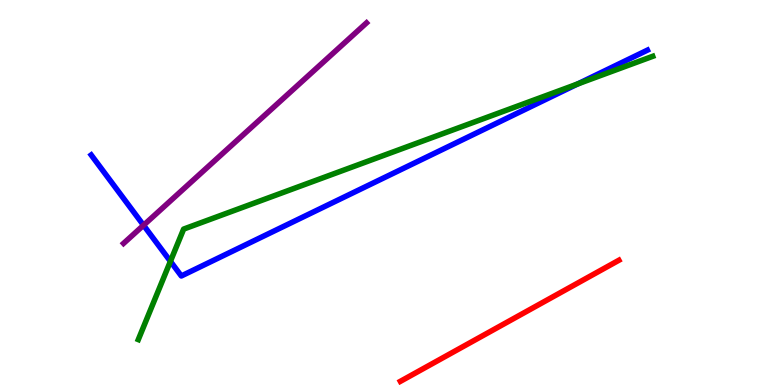[{'lines': ['blue', 'red'], 'intersections': []}, {'lines': ['green', 'red'], 'intersections': []}, {'lines': ['purple', 'red'], 'intersections': []}, {'lines': ['blue', 'green'], 'intersections': [{'x': 2.2, 'y': 3.21}, {'x': 7.45, 'y': 7.82}]}, {'lines': ['blue', 'purple'], 'intersections': [{'x': 1.85, 'y': 4.15}]}, {'lines': ['green', 'purple'], 'intersections': []}]